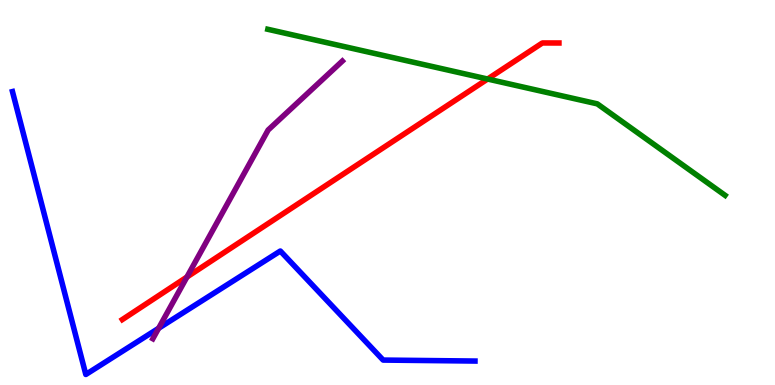[{'lines': ['blue', 'red'], 'intersections': []}, {'lines': ['green', 'red'], 'intersections': [{'x': 6.29, 'y': 7.95}]}, {'lines': ['purple', 'red'], 'intersections': [{'x': 2.41, 'y': 2.8}]}, {'lines': ['blue', 'green'], 'intersections': []}, {'lines': ['blue', 'purple'], 'intersections': [{'x': 2.05, 'y': 1.47}]}, {'lines': ['green', 'purple'], 'intersections': []}]